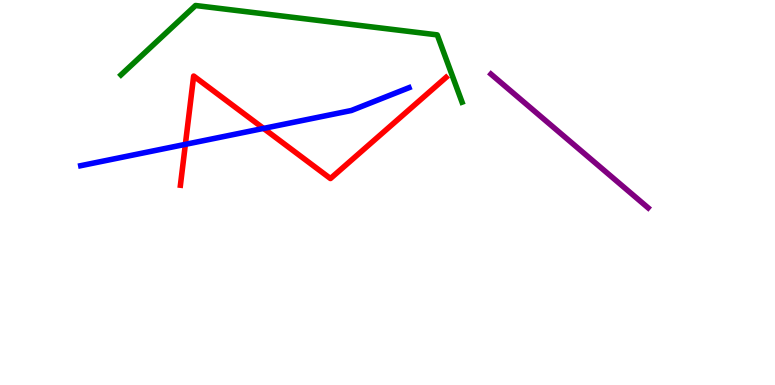[{'lines': ['blue', 'red'], 'intersections': [{'x': 2.39, 'y': 6.25}, {'x': 3.4, 'y': 6.66}]}, {'lines': ['green', 'red'], 'intersections': []}, {'lines': ['purple', 'red'], 'intersections': []}, {'lines': ['blue', 'green'], 'intersections': []}, {'lines': ['blue', 'purple'], 'intersections': []}, {'lines': ['green', 'purple'], 'intersections': []}]